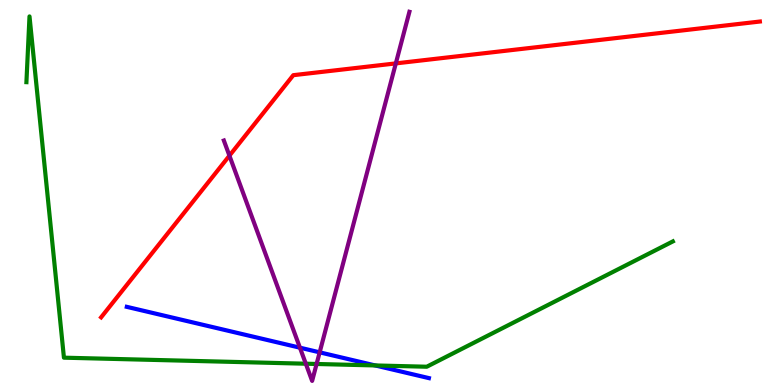[{'lines': ['blue', 'red'], 'intersections': []}, {'lines': ['green', 'red'], 'intersections': []}, {'lines': ['purple', 'red'], 'intersections': [{'x': 2.96, 'y': 5.96}, {'x': 5.11, 'y': 8.35}]}, {'lines': ['blue', 'green'], 'intersections': [{'x': 4.84, 'y': 0.508}]}, {'lines': ['blue', 'purple'], 'intersections': [{'x': 3.87, 'y': 0.969}, {'x': 4.12, 'y': 0.848}]}, {'lines': ['green', 'purple'], 'intersections': [{'x': 3.95, 'y': 0.553}, {'x': 4.09, 'y': 0.546}]}]